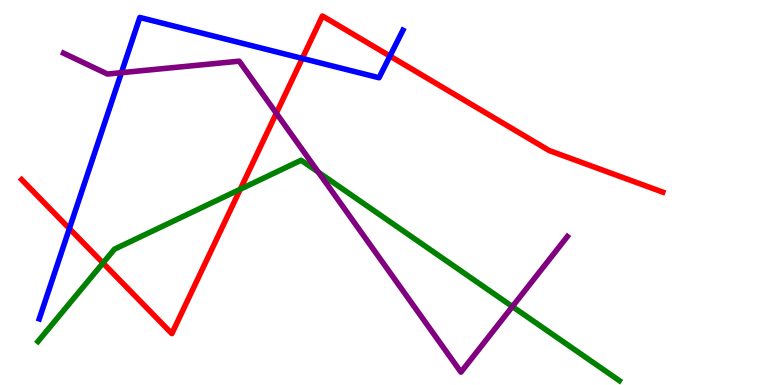[{'lines': ['blue', 'red'], 'intersections': [{'x': 0.895, 'y': 4.06}, {'x': 3.9, 'y': 8.48}, {'x': 5.03, 'y': 8.54}]}, {'lines': ['green', 'red'], 'intersections': [{'x': 1.33, 'y': 3.17}, {'x': 3.1, 'y': 5.08}]}, {'lines': ['purple', 'red'], 'intersections': [{'x': 3.57, 'y': 7.06}]}, {'lines': ['blue', 'green'], 'intersections': []}, {'lines': ['blue', 'purple'], 'intersections': [{'x': 1.57, 'y': 8.11}]}, {'lines': ['green', 'purple'], 'intersections': [{'x': 4.11, 'y': 5.53}, {'x': 6.61, 'y': 2.04}]}]